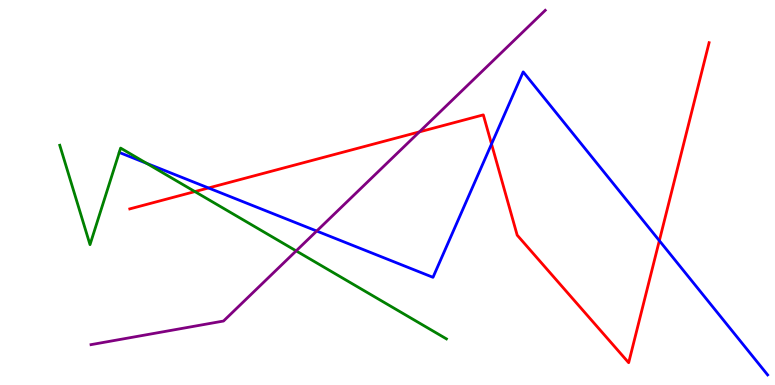[{'lines': ['blue', 'red'], 'intersections': [{'x': 2.69, 'y': 5.12}, {'x': 6.34, 'y': 6.26}, {'x': 8.51, 'y': 3.75}]}, {'lines': ['green', 'red'], 'intersections': [{'x': 2.51, 'y': 5.02}]}, {'lines': ['purple', 'red'], 'intersections': [{'x': 5.41, 'y': 6.57}]}, {'lines': ['blue', 'green'], 'intersections': [{'x': 1.89, 'y': 5.76}]}, {'lines': ['blue', 'purple'], 'intersections': [{'x': 4.09, 'y': 4.0}]}, {'lines': ['green', 'purple'], 'intersections': [{'x': 3.82, 'y': 3.48}]}]